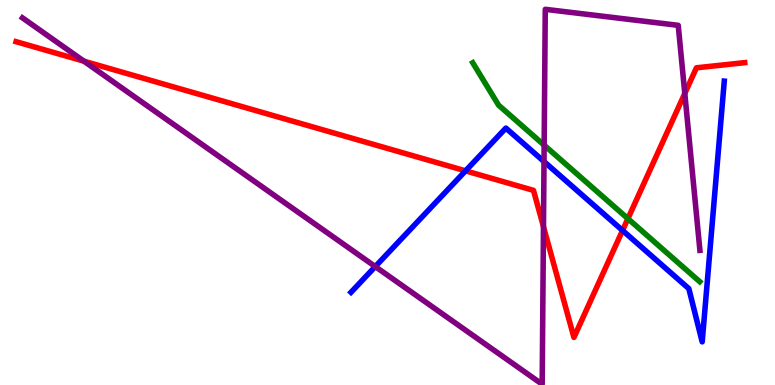[{'lines': ['blue', 'red'], 'intersections': [{'x': 6.01, 'y': 5.56}, {'x': 8.03, 'y': 4.01}]}, {'lines': ['green', 'red'], 'intersections': [{'x': 8.1, 'y': 4.32}]}, {'lines': ['purple', 'red'], 'intersections': [{'x': 1.08, 'y': 8.41}, {'x': 7.01, 'y': 4.11}, {'x': 8.84, 'y': 7.57}]}, {'lines': ['blue', 'green'], 'intersections': []}, {'lines': ['blue', 'purple'], 'intersections': [{'x': 4.84, 'y': 3.08}, {'x': 7.02, 'y': 5.8}]}, {'lines': ['green', 'purple'], 'intersections': [{'x': 7.02, 'y': 6.23}]}]